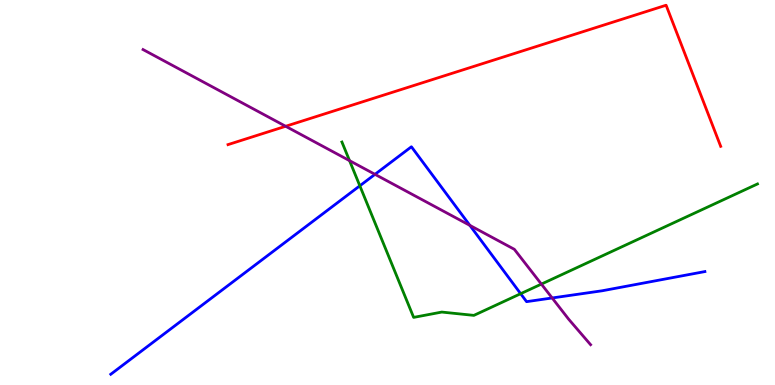[{'lines': ['blue', 'red'], 'intersections': []}, {'lines': ['green', 'red'], 'intersections': []}, {'lines': ['purple', 'red'], 'intersections': [{'x': 3.69, 'y': 6.72}]}, {'lines': ['blue', 'green'], 'intersections': [{'x': 4.64, 'y': 5.17}, {'x': 6.72, 'y': 2.37}]}, {'lines': ['blue', 'purple'], 'intersections': [{'x': 4.84, 'y': 5.47}, {'x': 6.06, 'y': 4.15}, {'x': 7.12, 'y': 2.26}]}, {'lines': ['green', 'purple'], 'intersections': [{'x': 4.51, 'y': 5.83}, {'x': 6.99, 'y': 2.62}]}]